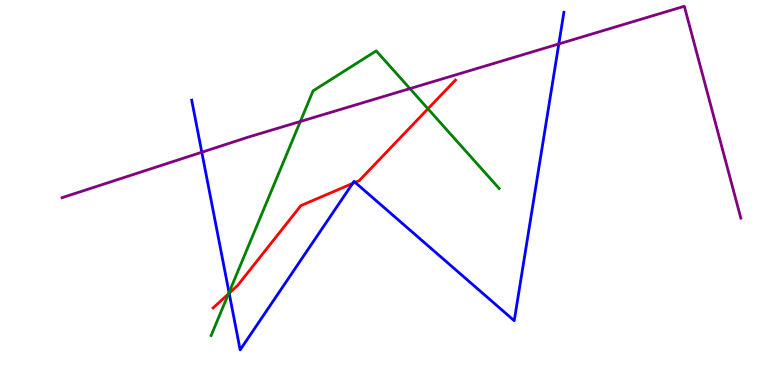[{'lines': ['blue', 'red'], 'intersections': [{'x': 2.96, 'y': 2.38}, {'x': 4.55, 'y': 5.24}, {'x': 4.58, 'y': 5.26}]}, {'lines': ['green', 'red'], 'intersections': [{'x': 2.95, 'y': 2.37}, {'x': 5.52, 'y': 7.17}]}, {'lines': ['purple', 'red'], 'intersections': []}, {'lines': ['blue', 'green'], 'intersections': [{'x': 2.96, 'y': 2.4}]}, {'lines': ['blue', 'purple'], 'intersections': [{'x': 2.6, 'y': 6.05}, {'x': 7.21, 'y': 8.86}]}, {'lines': ['green', 'purple'], 'intersections': [{'x': 3.88, 'y': 6.84}, {'x': 5.29, 'y': 7.7}]}]